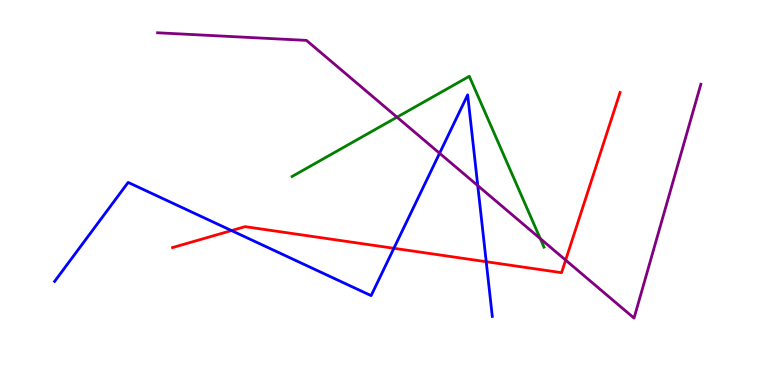[{'lines': ['blue', 'red'], 'intersections': [{'x': 2.99, 'y': 4.01}, {'x': 5.08, 'y': 3.55}, {'x': 6.27, 'y': 3.2}]}, {'lines': ['green', 'red'], 'intersections': []}, {'lines': ['purple', 'red'], 'intersections': [{'x': 7.3, 'y': 3.24}]}, {'lines': ['blue', 'green'], 'intersections': []}, {'lines': ['blue', 'purple'], 'intersections': [{'x': 5.67, 'y': 6.02}, {'x': 6.16, 'y': 5.18}]}, {'lines': ['green', 'purple'], 'intersections': [{'x': 5.12, 'y': 6.96}, {'x': 6.97, 'y': 3.8}]}]